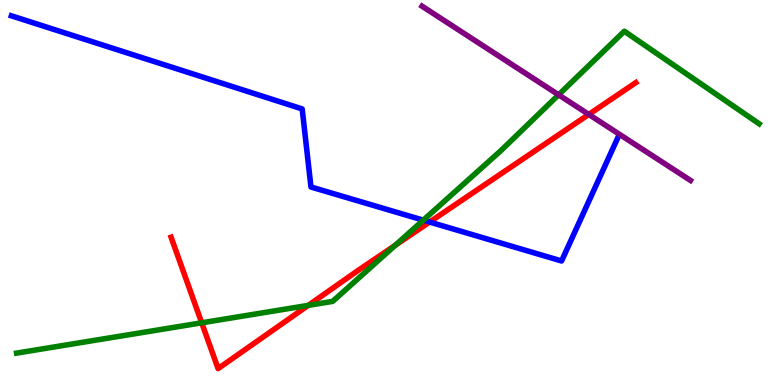[{'lines': ['blue', 'red'], 'intersections': [{'x': 5.54, 'y': 4.23}]}, {'lines': ['green', 'red'], 'intersections': [{'x': 2.6, 'y': 1.62}, {'x': 3.98, 'y': 2.07}, {'x': 5.1, 'y': 3.63}]}, {'lines': ['purple', 'red'], 'intersections': [{'x': 7.6, 'y': 7.03}]}, {'lines': ['blue', 'green'], 'intersections': [{'x': 5.46, 'y': 4.28}]}, {'lines': ['blue', 'purple'], 'intersections': []}, {'lines': ['green', 'purple'], 'intersections': [{'x': 7.21, 'y': 7.54}]}]